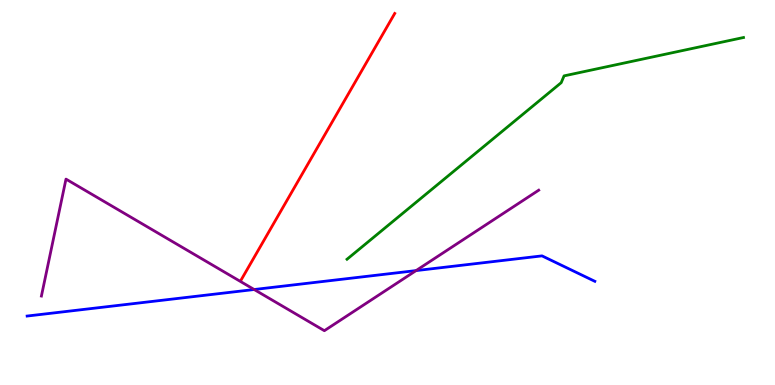[{'lines': ['blue', 'red'], 'intersections': []}, {'lines': ['green', 'red'], 'intersections': []}, {'lines': ['purple', 'red'], 'intersections': []}, {'lines': ['blue', 'green'], 'intersections': []}, {'lines': ['blue', 'purple'], 'intersections': [{'x': 3.28, 'y': 2.48}, {'x': 5.37, 'y': 2.97}]}, {'lines': ['green', 'purple'], 'intersections': []}]